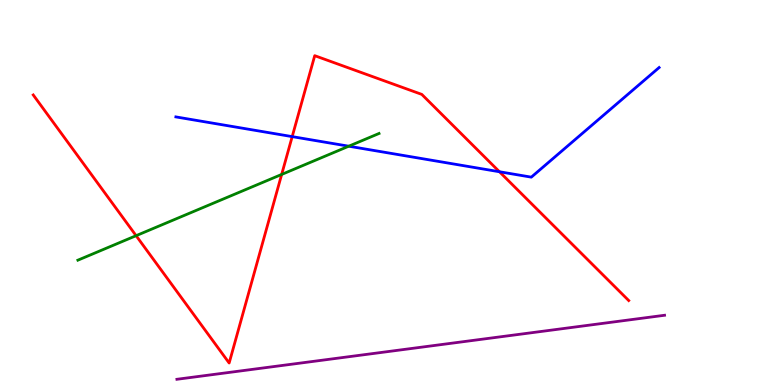[{'lines': ['blue', 'red'], 'intersections': [{'x': 3.77, 'y': 6.45}, {'x': 6.44, 'y': 5.54}]}, {'lines': ['green', 'red'], 'intersections': [{'x': 1.76, 'y': 3.88}, {'x': 3.63, 'y': 5.47}]}, {'lines': ['purple', 'red'], 'intersections': []}, {'lines': ['blue', 'green'], 'intersections': [{'x': 4.5, 'y': 6.2}]}, {'lines': ['blue', 'purple'], 'intersections': []}, {'lines': ['green', 'purple'], 'intersections': []}]